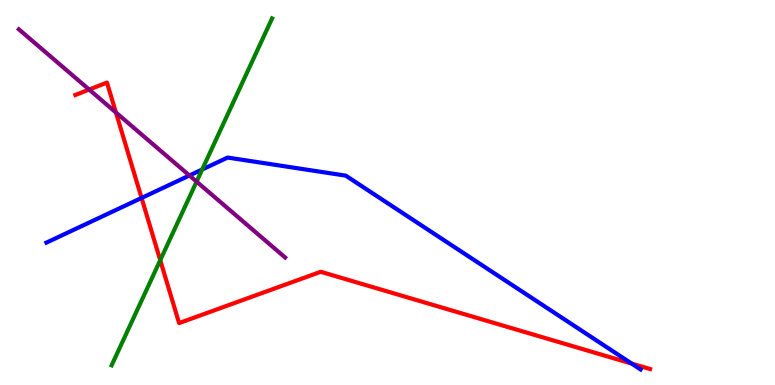[{'lines': ['blue', 'red'], 'intersections': [{'x': 1.83, 'y': 4.86}, {'x': 8.15, 'y': 0.556}]}, {'lines': ['green', 'red'], 'intersections': [{'x': 2.07, 'y': 3.24}]}, {'lines': ['purple', 'red'], 'intersections': [{'x': 1.15, 'y': 7.67}, {'x': 1.5, 'y': 7.08}]}, {'lines': ['blue', 'green'], 'intersections': [{'x': 2.61, 'y': 5.6}]}, {'lines': ['blue', 'purple'], 'intersections': [{'x': 2.44, 'y': 5.44}]}, {'lines': ['green', 'purple'], 'intersections': [{'x': 2.54, 'y': 5.28}]}]